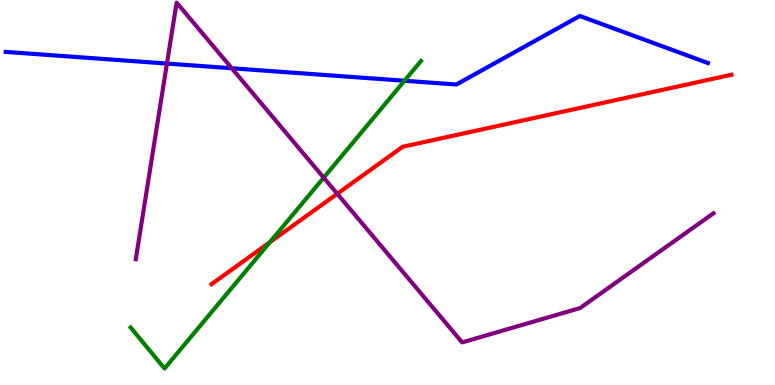[{'lines': ['blue', 'red'], 'intersections': []}, {'lines': ['green', 'red'], 'intersections': [{'x': 3.48, 'y': 3.71}]}, {'lines': ['purple', 'red'], 'intersections': [{'x': 4.35, 'y': 4.97}]}, {'lines': ['blue', 'green'], 'intersections': [{'x': 5.22, 'y': 7.9}]}, {'lines': ['blue', 'purple'], 'intersections': [{'x': 2.15, 'y': 8.35}, {'x': 2.99, 'y': 8.23}]}, {'lines': ['green', 'purple'], 'intersections': [{'x': 4.18, 'y': 5.39}]}]